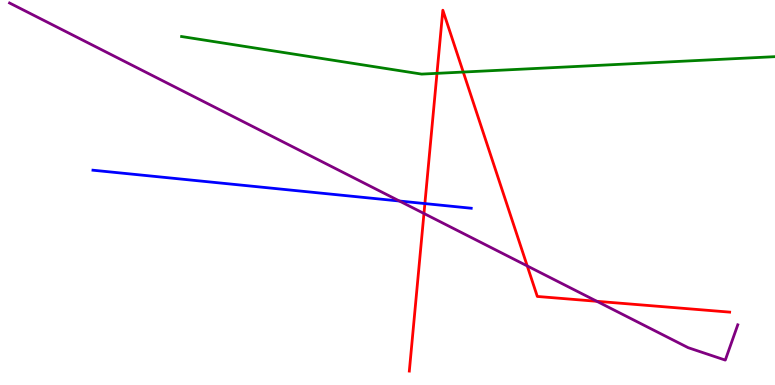[{'lines': ['blue', 'red'], 'intersections': [{'x': 5.48, 'y': 4.71}]}, {'lines': ['green', 'red'], 'intersections': [{'x': 5.64, 'y': 8.09}, {'x': 5.98, 'y': 8.13}]}, {'lines': ['purple', 'red'], 'intersections': [{'x': 5.47, 'y': 4.46}, {'x': 6.8, 'y': 3.09}, {'x': 7.7, 'y': 2.17}]}, {'lines': ['blue', 'green'], 'intersections': []}, {'lines': ['blue', 'purple'], 'intersections': [{'x': 5.15, 'y': 4.78}]}, {'lines': ['green', 'purple'], 'intersections': []}]